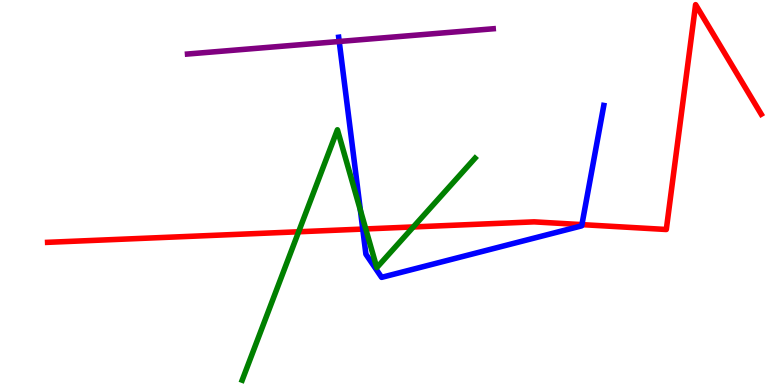[{'lines': ['blue', 'red'], 'intersections': [{'x': 4.68, 'y': 4.05}, {'x': 7.51, 'y': 4.17}]}, {'lines': ['green', 'red'], 'intersections': [{'x': 3.85, 'y': 3.98}, {'x': 4.72, 'y': 4.05}, {'x': 5.33, 'y': 4.11}]}, {'lines': ['purple', 'red'], 'intersections': []}, {'lines': ['blue', 'green'], 'intersections': [{'x': 4.65, 'y': 4.54}]}, {'lines': ['blue', 'purple'], 'intersections': [{'x': 4.38, 'y': 8.92}]}, {'lines': ['green', 'purple'], 'intersections': []}]